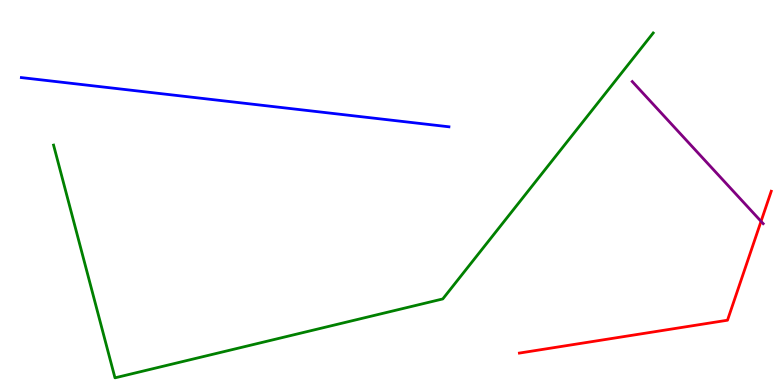[{'lines': ['blue', 'red'], 'intersections': []}, {'lines': ['green', 'red'], 'intersections': []}, {'lines': ['purple', 'red'], 'intersections': [{'x': 9.82, 'y': 4.25}]}, {'lines': ['blue', 'green'], 'intersections': []}, {'lines': ['blue', 'purple'], 'intersections': []}, {'lines': ['green', 'purple'], 'intersections': []}]